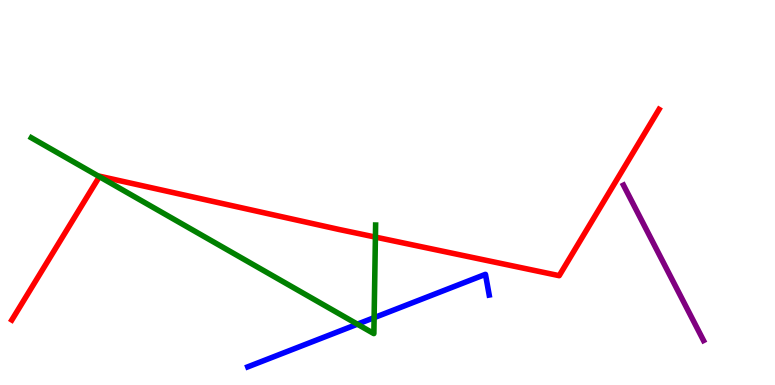[{'lines': ['blue', 'red'], 'intersections': []}, {'lines': ['green', 'red'], 'intersections': [{'x': 1.28, 'y': 5.41}, {'x': 4.84, 'y': 3.84}]}, {'lines': ['purple', 'red'], 'intersections': []}, {'lines': ['blue', 'green'], 'intersections': [{'x': 4.61, 'y': 1.58}, {'x': 4.83, 'y': 1.75}]}, {'lines': ['blue', 'purple'], 'intersections': []}, {'lines': ['green', 'purple'], 'intersections': []}]